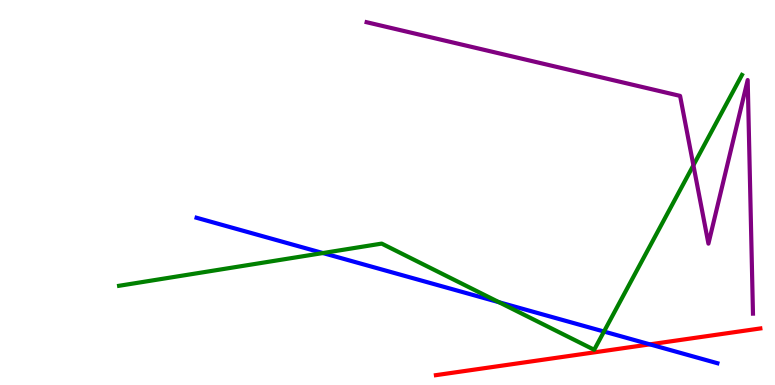[{'lines': ['blue', 'red'], 'intersections': [{'x': 8.39, 'y': 1.06}]}, {'lines': ['green', 'red'], 'intersections': []}, {'lines': ['purple', 'red'], 'intersections': []}, {'lines': ['blue', 'green'], 'intersections': [{'x': 4.17, 'y': 3.43}, {'x': 6.44, 'y': 2.15}, {'x': 7.79, 'y': 1.39}]}, {'lines': ['blue', 'purple'], 'intersections': []}, {'lines': ['green', 'purple'], 'intersections': [{'x': 8.95, 'y': 5.71}]}]